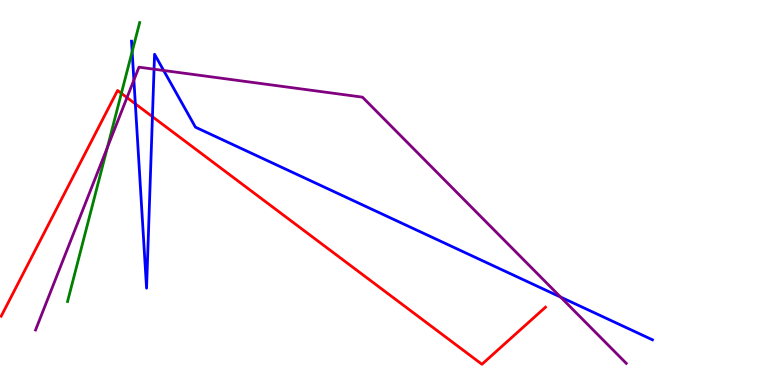[{'lines': ['blue', 'red'], 'intersections': [{'x': 1.75, 'y': 7.3}, {'x': 1.97, 'y': 6.97}]}, {'lines': ['green', 'red'], 'intersections': [{'x': 1.57, 'y': 7.58}]}, {'lines': ['purple', 'red'], 'intersections': [{'x': 1.64, 'y': 7.47}]}, {'lines': ['blue', 'green'], 'intersections': [{'x': 1.71, 'y': 8.66}]}, {'lines': ['blue', 'purple'], 'intersections': [{'x': 1.73, 'y': 7.92}, {'x': 1.99, 'y': 8.2}, {'x': 2.11, 'y': 8.17}, {'x': 7.23, 'y': 2.28}]}, {'lines': ['green', 'purple'], 'intersections': [{'x': 1.39, 'y': 6.17}]}]